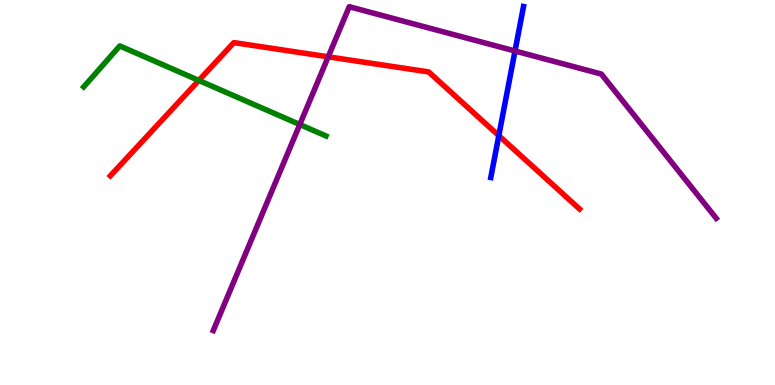[{'lines': ['blue', 'red'], 'intersections': [{'x': 6.44, 'y': 6.48}]}, {'lines': ['green', 'red'], 'intersections': [{'x': 2.57, 'y': 7.91}]}, {'lines': ['purple', 'red'], 'intersections': [{'x': 4.24, 'y': 8.52}]}, {'lines': ['blue', 'green'], 'intersections': []}, {'lines': ['blue', 'purple'], 'intersections': [{'x': 6.65, 'y': 8.68}]}, {'lines': ['green', 'purple'], 'intersections': [{'x': 3.87, 'y': 6.77}]}]